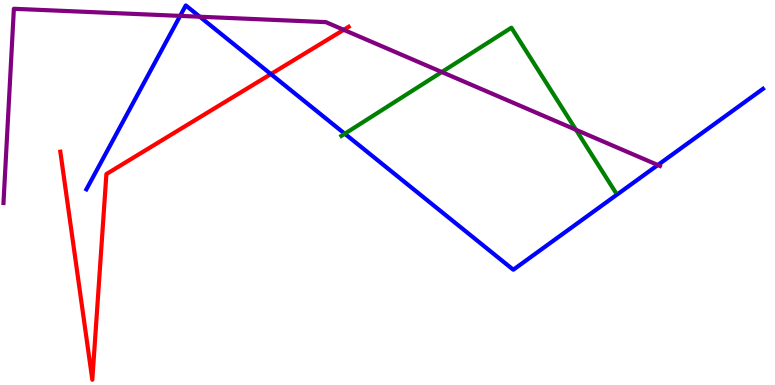[{'lines': ['blue', 'red'], 'intersections': [{'x': 3.5, 'y': 8.08}]}, {'lines': ['green', 'red'], 'intersections': []}, {'lines': ['purple', 'red'], 'intersections': [{'x': 4.43, 'y': 9.23}]}, {'lines': ['blue', 'green'], 'intersections': [{'x': 4.45, 'y': 6.53}]}, {'lines': ['blue', 'purple'], 'intersections': [{'x': 2.32, 'y': 9.59}, {'x': 2.58, 'y': 9.57}, {'x': 8.49, 'y': 5.71}]}, {'lines': ['green', 'purple'], 'intersections': [{'x': 5.7, 'y': 8.13}, {'x': 7.43, 'y': 6.63}]}]